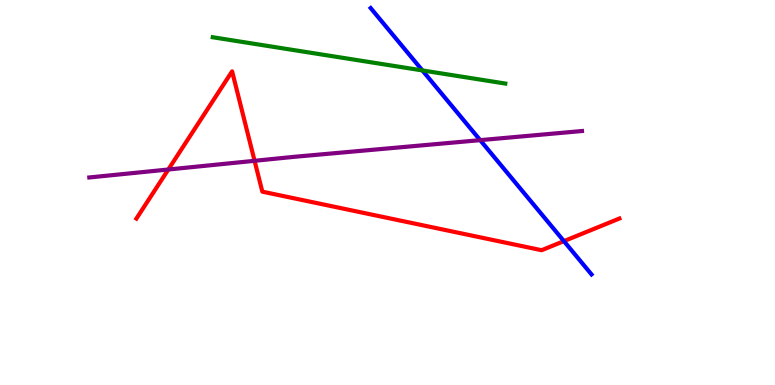[{'lines': ['blue', 'red'], 'intersections': [{'x': 7.28, 'y': 3.74}]}, {'lines': ['green', 'red'], 'intersections': []}, {'lines': ['purple', 'red'], 'intersections': [{'x': 2.17, 'y': 5.6}, {'x': 3.28, 'y': 5.82}]}, {'lines': ['blue', 'green'], 'intersections': [{'x': 5.45, 'y': 8.17}]}, {'lines': ['blue', 'purple'], 'intersections': [{'x': 6.2, 'y': 6.36}]}, {'lines': ['green', 'purple'], 'intersections': []}]